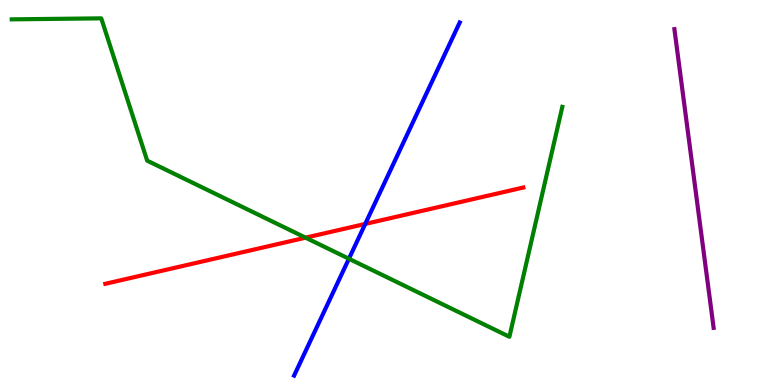[{'lines': ['blue', 'red'], 'intersections': [{'x': 4.71, 'y': 4.18}]}, {'lines': ['green', 'red'], 'intersections': [{'x': 3.94, 'y': 3.83}]}, {'lines': ['purple', 'red'], 'intersections': []}, {'lines': ['blue', 'green'], 'intersections': [{'x': 4.5, 'y': 3.28}]}, {'lines': ['blue', 'purple'], 'intersections': []}, {'lines': ['green', 'purple'], 'intersections': []}]